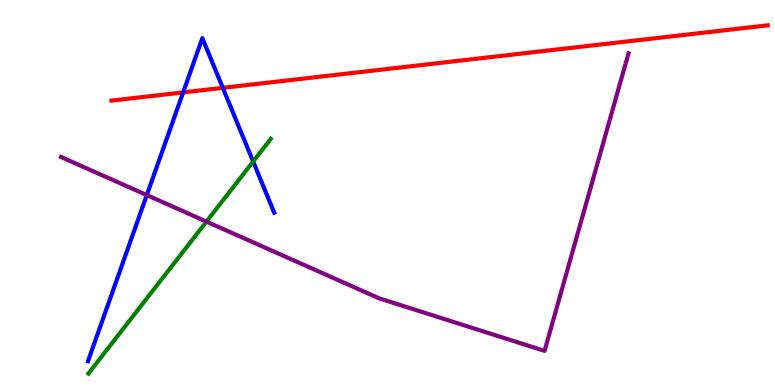[{'lines': ['blue', 'red'], 'intersections': [{'x': 2.36, 'y': 7.6}, {'x': 2.88, 'y': 7.72}]}, {'lines': ['green', 'red'], 'intersections': []}, {'lines': ['purple', 'red'], 'intersections': []}, {'lines': ['blue', 'green'], 'intersections': [{'x': 3.27, 'y': 5.8}]}, {'lines': ['blue', 'purple'], 'intersections': [{'x': 1.89, 'y': 4.93}]}, {'lines': ['green', 'purple'], 'intersections': [{'x': 2.66, 'y': 4.24}]}]